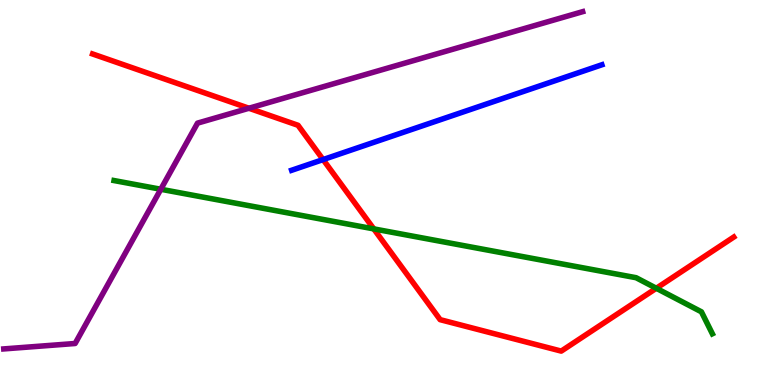[{'lines': ['blue', 'red'], 'intersections': [{'x': 4.17, 'y': 5.86}]}, {'lines': ['green', 'red'], 'intersections': [{'x': 4.82, 'y': 4.05}, {'x': 8.47, 'y': 2.51}]}, {'lines': ['purple', 'red'], 'intersections': [{'x': 3.21, 'y': 7.19}]}, {'lines': ['blue', 'green'], 'intersections': []}, {'lines': ['blue', 'purple'], 'intersections': []}, {'lines': ['green', 'purple'], 'intersections': [{'x': 2.07, 'y': 5.08}]}]